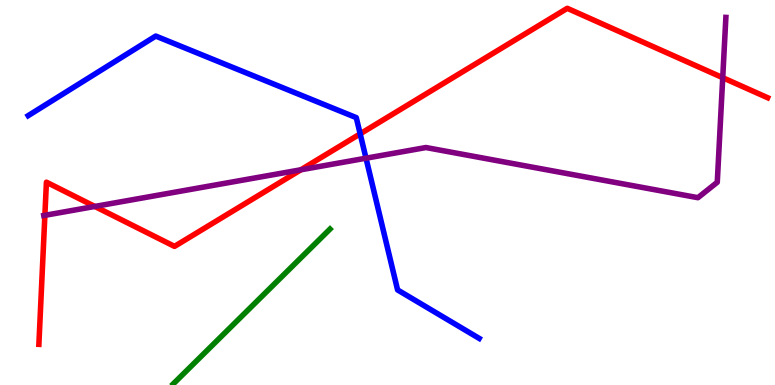[{'lines': ['blue', 'red'], 'intersections': [{'x': 4.65, 'y': 6.52}]}, {'lines': ['green', 'red'], 'intersections': []}, {'lines': ['purple', 'red'], 'intersections': [{'x': 0.579, 'y': 4.41}, {'x': 1.22, 'y': 4.64}, {'x': 3.88, 'y': 5.59}, {'x': 9.33, 'y': 7.98}]}, {'lines': ['blue', 'green'], 'intersections': []}, {'lines': ['blue', 'purple'], 'intersections': [{'x': 4.72, 'y': 5.89}]}, {'lines': ['green', 'purple'], 'intersections': []}]